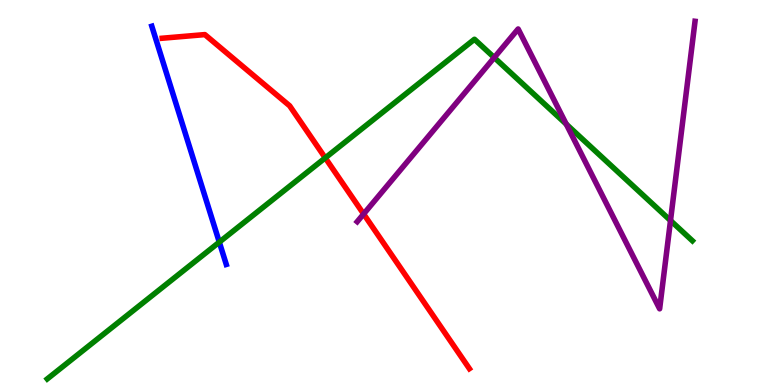[{'lines': ['blue', 'red'], 'intersections': []}, {'lines': ['green', 'red'], 'intersections': [{'x': 4.2, 'y': 5.9}]}, {'lines': ['purple', 'red'], 'intersections': [{'x': 4.69, 'y': 4.44}]}, {'lines': ['blue', 'green'], 'intersections': [{'x': 2.83, 'y': 3.71}]}, {'lines': ['blue', 'purple'], 'intersections': []}, {'lines': ['green', 'purple'], 'intersections': [{'x': 6.38, 'y': 8.5}, {'x': 7.31, 'y': 6.78}, {'x': 8.65, 'y': 4.27}]}]